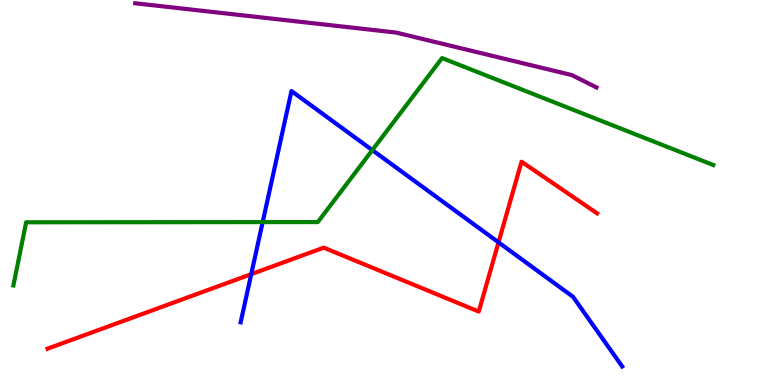[{'lines': ['blue', 'red'], 'intersections': [{'x': 3.24, 'y': 2.88}, {'x': 6.43, 'y': 3.71}]}, {'lines': ['green', 'red'], 'intersections': []}, {'lines': ['purple', 'red'], 'intersections': []}, {'lines': ['blue', 'green'], 'intersections': [{'x': 3.39, 'y': 4.23}, {'x': 4.8, 'y': 6.1}]}, {'lines': ['blue', 'purple'], 'intersections': []}, {'lines': ['green', 'purple'], 'intersections': []}]